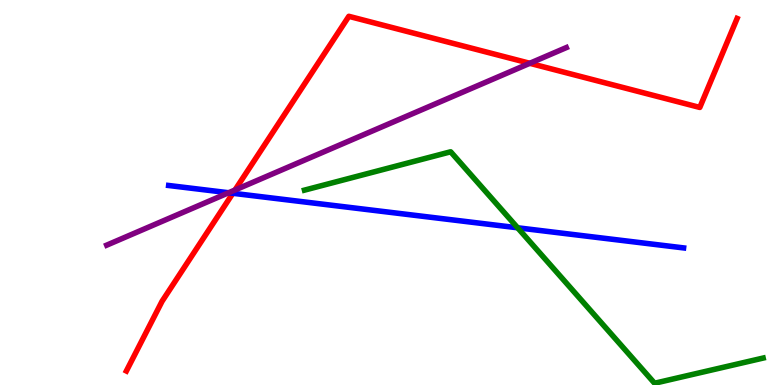[{'lines': ['blue', 'red'], 'intersections': [{'x': 3.0, 'y': 4.98}]}, {'lines': ['green', 'red'], 'intersections': []}, {'lines': ['purple', 'red'], 'intersections': [{'x': 3.03, 'y': 5.06}, {'x': 6.84, 'y': 8.36}]}, {'lines': ['blue', 'green'], 'intersections': [{'x': 6.68, 'y': 4.08}]}, {'lines': ['blue', 'purple'], 'intersections': [{'x': 2.95, 'y': 4.99}]}, {'lines': ['green', 'purple'], 'intersections': []}]